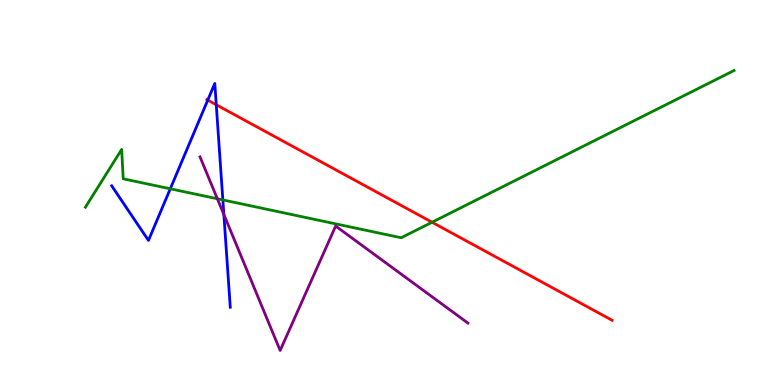[{'lines': ['blue', 'red'], 'intersections': [{'x': 2.68, 'y': 7.4}, {'x': 2.79, 'y': 7.28}]}, {'lines': ['green', 'red'], 'intersections': [{'x': 5.57, 'y': 4.23}]}, {'lines': ['purple', 'red'], 'intersections': []}, {'lines': ['blue', 'green'], 'intersections': [{'x': 2.2, 'y': 5.1}, {'x': 2.88, 'y': 4.81}]}, {'lines': ['blue', 'purple'], 'intersections': [{'x': 2.89, 'y': 4.43}]}, {'lines': ['green', 'purple'], 'intersections': [{'x': 2.8, 'y': 4.84}]}]